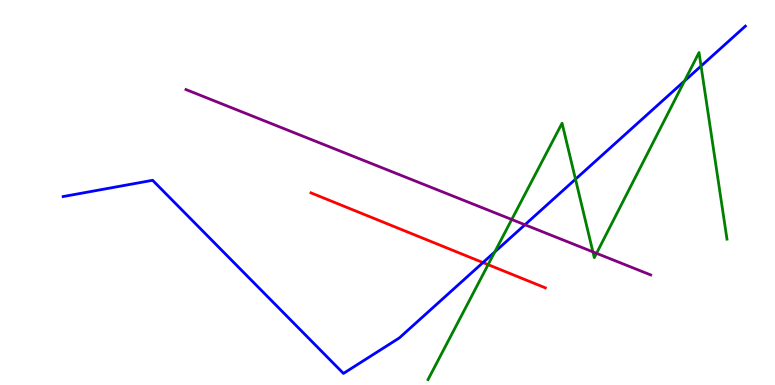[{'lines': ['blue', 'red'], 'intersections': [{'x': 6.23, 'y': 3.18}]}, {'lines': ['green', 'red'], 'intersections': [{'x': 6.3, 'y': 3.13}]}, {'lines': ['purple', 'red'], 'intersections': []}, {'lines': ['blue', 'green'], 'intersections': [{'x': 6.38, 'y': 3.46}, {'x': 7.43, 'y': 5.35}, {'x': 8.83, 'y': 7.9}, {'x': 9.05, 'y': 8.28}]}, {'lines': ['blue', 'purple'], 'intersections': [{'x': 6.77, 'y': 4.16}]}, {'lines': ['green', 'purple'], 'intersections': [{'x': 6.6, 'y': 4.3}, {'x': 7.65, 'y': 3.46}, {'x': 7.7, 'y': 3.42}]}]